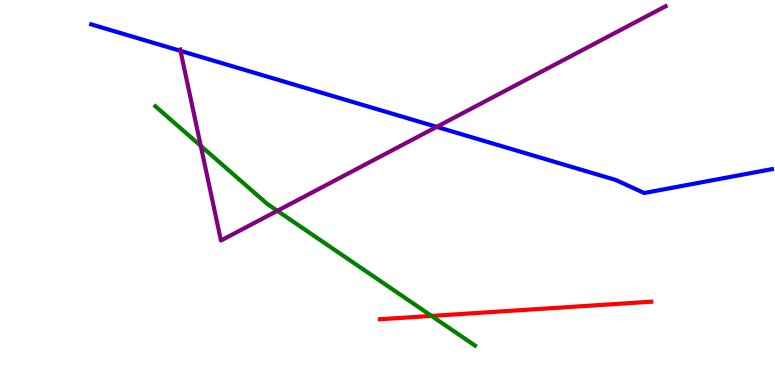[{'lines': ['blue', 'red'], 'intersections': []}, {'lines': ['green', 'red'], 'intersections': [{'x': 5.57, 'y': 1.79}]}, {'lines': ['purple', 'red'], 'intersections': []}, {'lines': ['blue', 'green'], 'intersections': []}, {'lines': ['blue', 'purple'], 'intersections': [{'x': 2.33, 'y': 8.68}, {'x': 5.63, 'y': 6.7}]}, {'lines': ['green', 'purple'], 'intersections': [{'x': 2.59, 'y': 6.21}, {'x': 3.58, 'y': 4.52}]}]